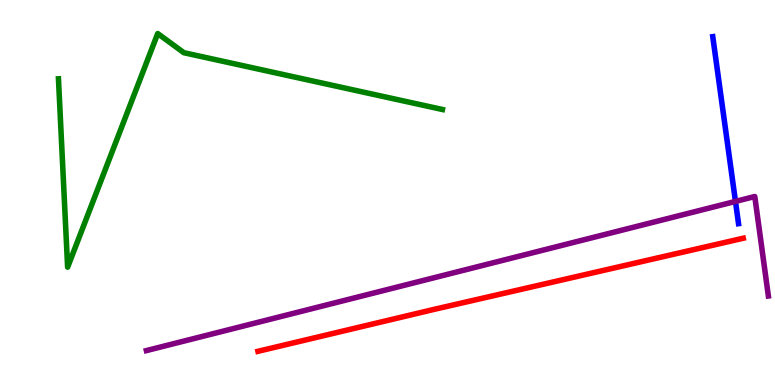[{'lines': ['blue', 'red'], 'intersections': []}, {'lines': ['green', 'red'], 'intersections': []}, {'lines': ['purple', 'red'], 'intersections': []}, {'lines': ['blue', 'green'], 'intersections': []}, {'lines': ['blue', 'purple'], 'intersections': [{'x': 9.49, 'y': 4.77}]}, {'lines': ['green', 'purple'], 'intersections': []}]